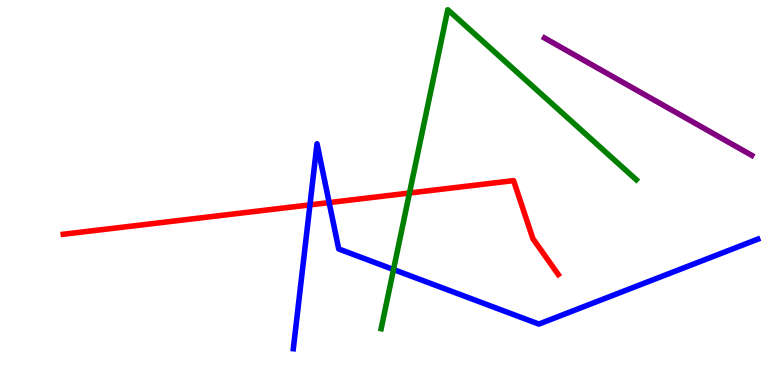[{'lines': ['blue', 'red'], 'intersections': [{'x': 4.0, 'y': 4.68}, {'x': 4.25, 'y': 4.74}]}, {'lines': ['green', 'red'], 'intersections': [{'x': 5.28, 'y': 4.99}]}, {'lines': ['purple', 'red'], 'intersections': []}, {'lines': ['blue', 'green'], 'intersections': [{'x': 5.08, 'y': 3.0}]}, {'lines': ['blue', 'purple'], 'intersections': []}, {'lines': ['green', 'purple'], 'intersections': []}]